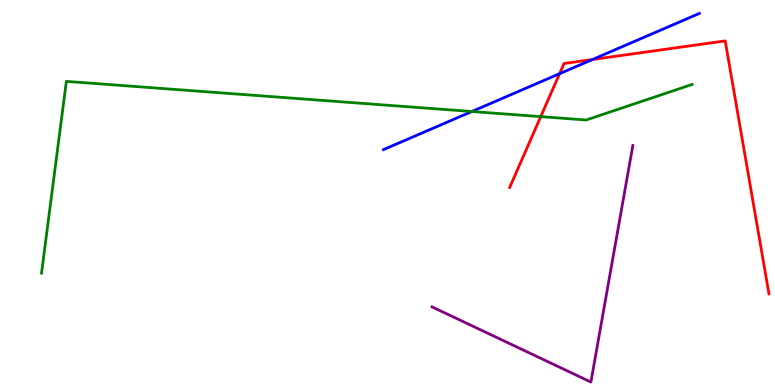[{'lines': ['blue', 'red'], 'intersections': [{'x': 7.22, 'y': 8.09}, {'x': 7.65, 'y': 8.45}]}, {'lines': ['green', 'red'], 'intersections': [{'x': 6.98, 'y': 6.97}]}, {'lines': ['purple', 'red'], 'intersections': []}, {'lines': ['blue', 'green'], 'intersections': [{'x': 6.09, 'y': 7.1}]}, {'lines': ['blue', 'purple'], 'intersections': []}, {'lines': ['green', 'purple'], 'intersections': []}]